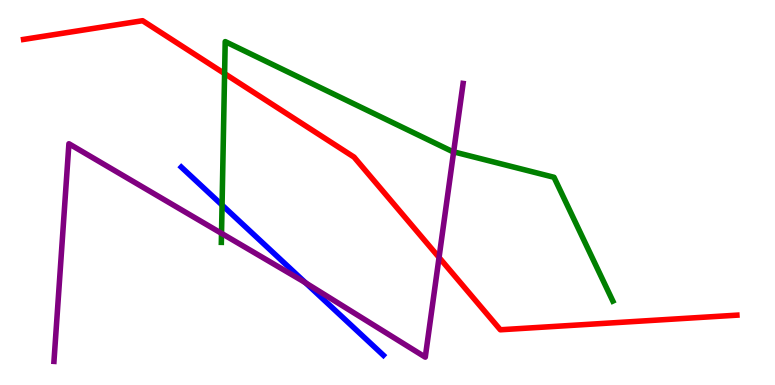[{'lines': ['blue', 'red'], 'intersections': []}, {'lines': ['green', 'red'], 'intersections': [{'x': 2.9, 'y': 8.09}]}, {'lines': ['purple', 'red'], 'intersections': [{'x': 5.67, 'y': 3.31}]}, {'lines': ['blue', 'green'], 'intersections': [{'x': 2.87, 'y': 4.67}]}, {'lines': ['blue', 'purple'], 'intersections': [{'x': 3.94, 'y': 2.65}]}, {'lines': ['green', 'purple'], 'intersections': [{'x': 2.86, 'y': 3.94}, {'x': 5.85, 'y': 6.06}]}]